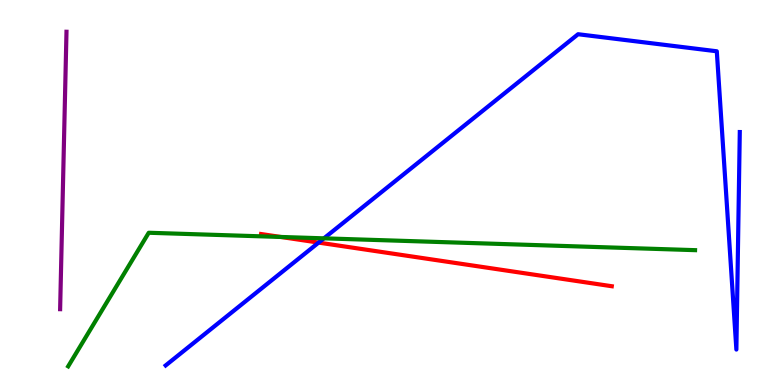[{'lines': ['blue', 'red'], 'intersections': [{'x': 4.11, 'y': 3.7}]}, {'lines': ['green', 'red'], 'intersections': [{'x': 3.62, 'y': 3.85}]}, {'lines': ['purple', 'red'], 'intersections': []}, {'lines': ['blue', 'green'], 'intersections': [{'x': 4.18, 'y': 3.81}]}, {'lines': ['blue', 'purple'], 'intersections': []}, {'lines': ['green', 'purple'], 'intersections': []}]